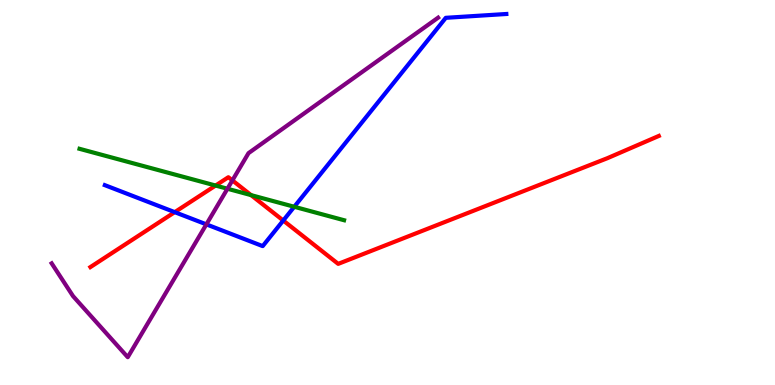[{'lines': ['blue', 'red'], 'intersections': [{'x': 2.25, 'y': 4.49}, {'x': 3.65, 'y': 4.27}]}, {'lines': ['green', 'red'], 'intersections': [{'x': 2.78, 'y': 5.18}, {'x': 3.24, 'y': 4.93}]}, {'lines': ['purple', 'red'], 'intersections': [{'x': 3.0, 'y': 5.31}]}, {'lines': ['blue', 'green'], 'intersections': [{'x': 3.8, 'y': 4.63}]}, {'lines': ['blue', 'purple'], 'intersections': [{'x': 2.66, 'y': 4.17}]}, {'lines': ['green', 'purple'], 'intersections': [{'x': 2.93, 'y': 5.1}]}]